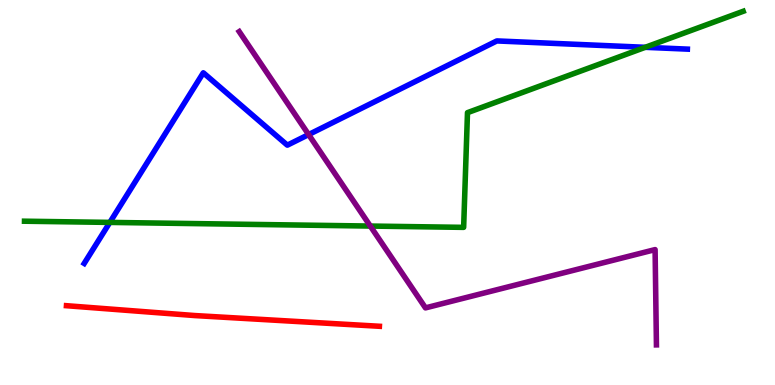[{'lines': ['blue', 'red'], 'intersections': []}, {'lines': ['green', 'red'], 'intersections': []}, {'lines': ['purple', 'red'], 'intersections': []}, {'lines': ['blue', 'green'], 'intersections': [{'x': 1.42, 'y': 4.22}, {'x': 8.33, 'y': 8.77}]}, {'lines': ['blue', 'purple'], 'intersections': [{'x': 3.98, 'y': 6.5}]}, {'lines': ['green', 'purple'], 'intersections': [{'x': 4.78, 'y': 4.13}]}]